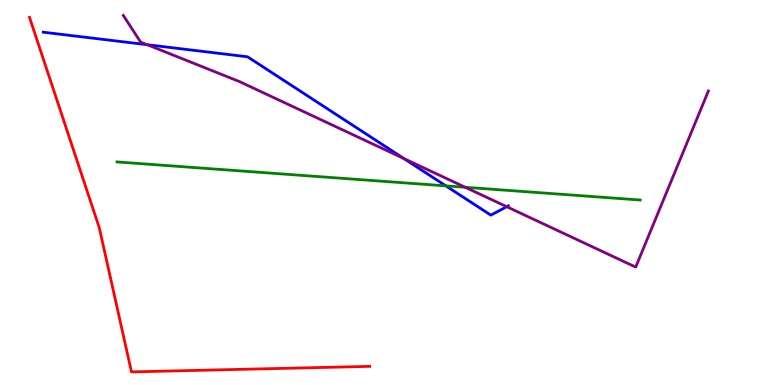[{'lines': ['blue', 'red'], 'intersections': []}, {'lines': ['green', 'red'], 'intersections': []}, {'lines': ['purple', 'red'], 'intersections': []}, {'lines': ['blue', 'green'], 'intersections': [{'x': 5.75, 'y': 5.17}]}, {'lines': ['blue', 'purple'], 'intersections': [{'x': 1.9, 'y': 8.84}, {'x': 5.21, 'y': 5.88}, {'x': 6.54, 'y': 4.63}]}, {'lines': ['green', 'purple'], 'intersections': [{'x': 6.0, 'y': 5.14}]}]